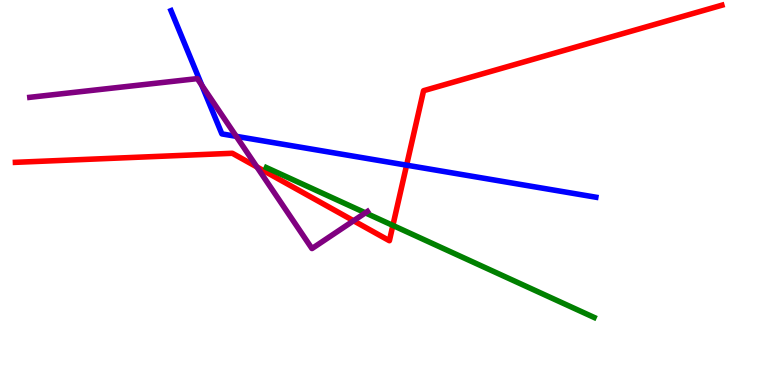[{'lines': ['blue', 'red'], 'intersections': [{'x': 5.25, 'y': 5.71}]}, {'lines': ['green', 'red'], 'intersections': [{'x': 5.07, 'y': 4.14}]}, {'lines': ['purple', 'red'], 'intersections': [{'x': 3.31, 'y': 5.66}, {'x': 4.56, 'y': 4.27}]}, {'lines': ['blue', 'green'], 'intersections': []}, {'lines': ['blue', 'purple'], 'intersections': [{'x': 2.6, 'y': 7.78}, {'x': 3.05, 'y': 6.46}]}, {'lines': ['green', 'purple'], 'intersections': [{'x': 4.71, 'y': 4.47}]}]